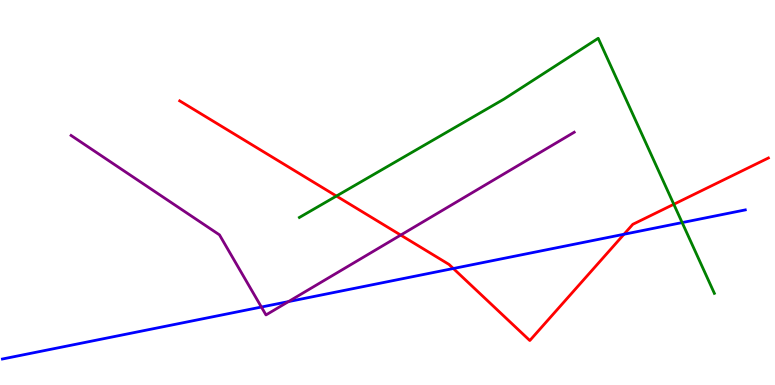[{'lines': ['blue', 'red'], 'intersections': [{'x': 5.85, 'y': 3.03}, {'x': 8.05, 'y': 3.92}]}, {'lines': ['green', 'red'], 'intersections': [{'x': 4.34, 'y': 4.91}, {'x': 8.69, 'y': 4.69}]}, {'lines': ['purple', 'red'], 'intersections': [{'x': 5.17, 'y': 3.89}]}, {'lines': ['blue', 'green'], 'intersections': [{'x': 8.8, 'y': 4.22}]}, {'lines': ['blue', 'purple'], 'intersections': [{'x': 3.37, 'y': 2.03}, {'x': 3.72, 'y': 2.17}]}, {'lines': ['green', 'purple'], 'intersections': []}]